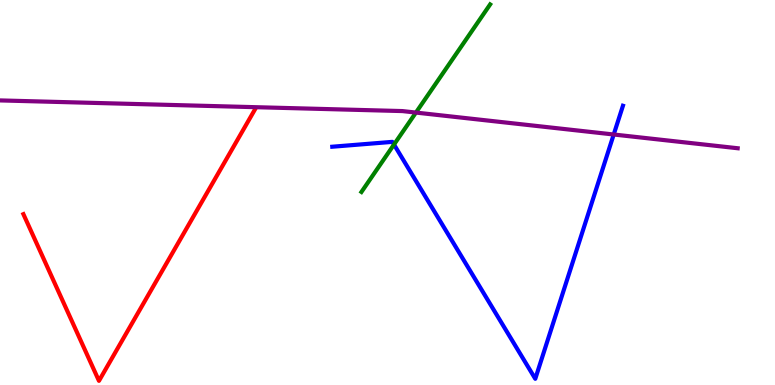[{'lines': ['blue', 'red'], 'intersections': []}, {'lines': ['green', 'red'], 'intersections': []}, {'lines': ['purple', 'red'], 'intersections': []}, {'lines': ['blue', 'green'], 'intersections': [{'x': 5.08, 'y': 6.25}]}, {'lines': ['blue', 'purple'], 'intersections': [{'x': 7.92, 'y': 6.51}]}, {'lines': ['green', 'purple'], 'intersections': [{'x': 5.37, 'y': 7.08}]}]